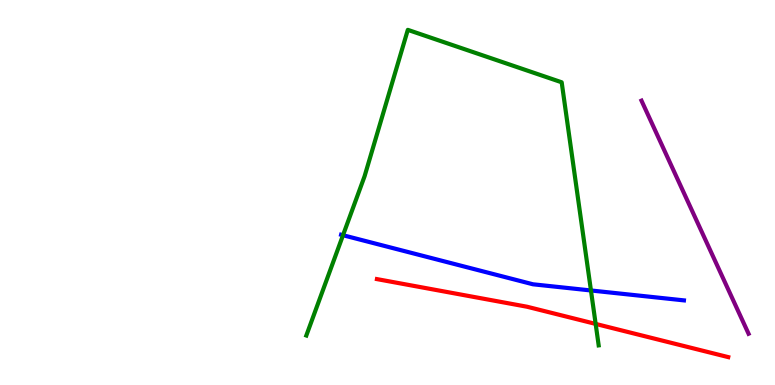[{'lines': ['blue', 'red'], 'intersections': []}, {'lines': ['green', 'red'], 'intersections': [{'x': 7.69, 'y': 1.59}]}, {'lines': ['purple', 'red'], 'intersections': []}, {'lines': ['blue', 'green'], 'intersections': [{'x': 4.43, 'y': 3.89}, {'x': 7.63, 'y': 2.46}]}, {'lines': ['blue', 'purple'], 'intersections': []}, {'lines': ['green', 'purple'], 'intersections': []}]